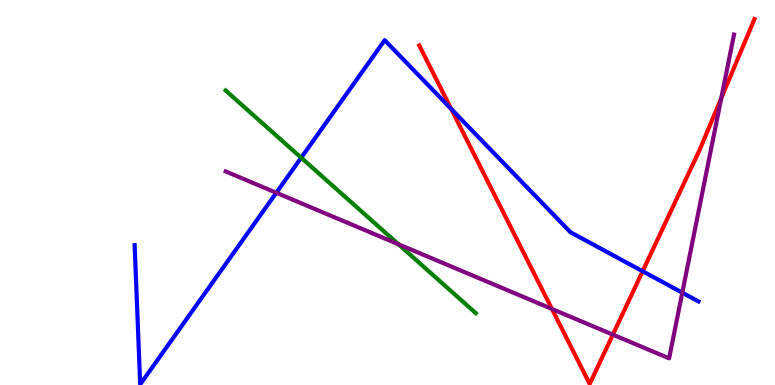[{'lines': ['blue', 'red'], 'intersections': [{'x': 5.82, 'y': 7.17}, {'x': 8.29, 'y': 2.95}]}, {'lines': ['green', 'red'], 'intersections': []}, {'lines': ['purple', 'red'], 'intersections': [{'x': 7.12, 'y': 1.98}, {'x': 7.91, 'y': 1.31}, {'x': 9.31, 'y': 7.45}]}, {'lines': ['blue', 'green'], 'intersections': [{'x': 3.89, 'y': 5.9}]}, {'lines': ['blue', 'purple'], 'intersections': [{'x': 3.57, 'y': 4.99}, {'x': 8.8, 'y': 2.4}]}, {'lines': ['green', 'purple'], 'intersections': [{'x': 5.14, 'y': 3.66}]}]